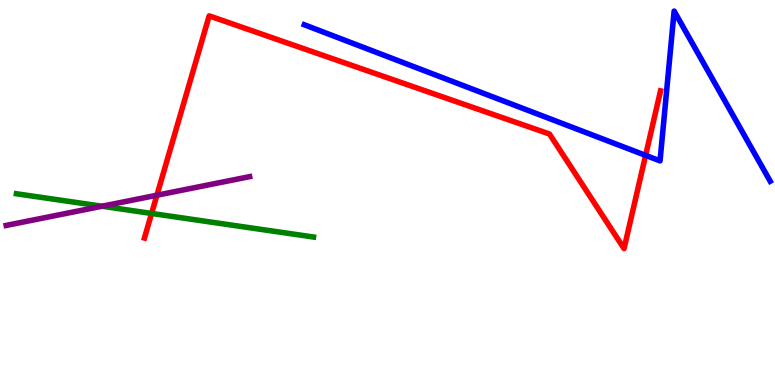[{'lines': ['blue', 'red'], 'intersections': [{'x': 8.33, 'y': 5.96}]}, {'lines': ['green', 'red'], 'intersections': [{'x': 1.96, 'y': 4.46}]}, {'lines': ['purple', 'red'], 'intersections': [{'x': 2.02, 'y': 4.93}]}, {'lines': ['blue', 'green'], 'intersections': []}, {'lines': ['blue', 'purple'], 'intersections': []}, {'lines': ['green', 'purple'], 'intersections': [{'x': 1.32, 'y': 4.64}]}]